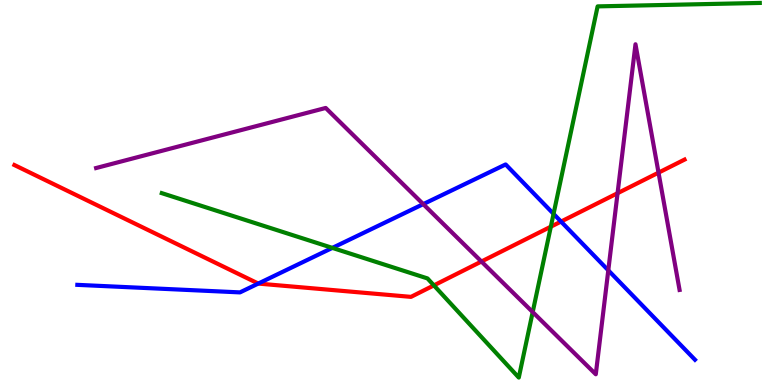[{'lines': ['blue', 'red'], 'intersections': [{'x': 3.33, 'y': 2.63}, {'x': 7.24, 'y': 4.24}]}, {'lines': ['green', 'red'], 'intersections': [{'x': 5.6, 'y': 2.59}, {'x': 7.11, 'y': 4.11}]}, {'lines': ['purple', 'red'], 'intersections': [{'x': 6.21, 'y': 3.21}, {'x': 7.97, 'y': 4.98}, {'x': 8.5, 'y': 5.52}]}, {'lines': ['blue', 'green'], 'intersections': [{'x': 4.29, 'y': 3.56}, {'x': 7.14, 'y': 4.45}]}, {'lines': ['blue', 'purple'], 'intersections': [{'x': 5.46, 'y': 4.7}, {'x': 7.85, 'y': 2.98}]}, {'lines': ['green', 'purple'], 'intersections': [{'x': 6.87, 'y': 1.89}]}]